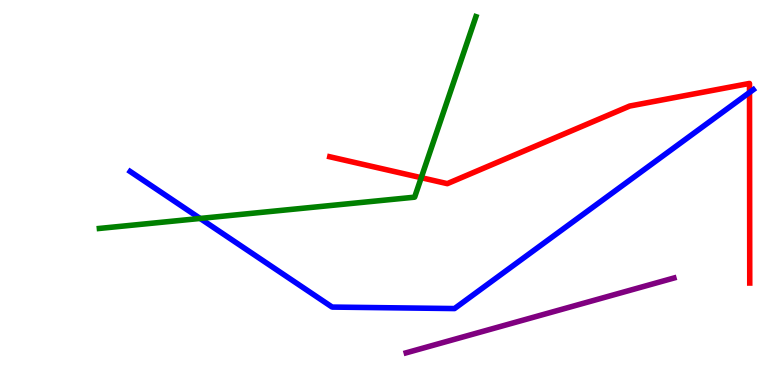[{'lines': ['blue', 'red'], 'intersections': [{'x': 9.67, 'y': 7.6}]}, {'lines': ['green', 'red'], 'intersections': [{'x': 5.44, 'y': 5.38}]}, {'lines': ['purple', 'red'], 'intersections': []}, {'lines': ['blue', 'green'], 'intersections': [{'x': 2.58, 'y': 4.33}]}, {'lines': ['blue', 'purple'], 'intersections': []}, {'lines': ['green', 'purple'], 'intersections': []}]